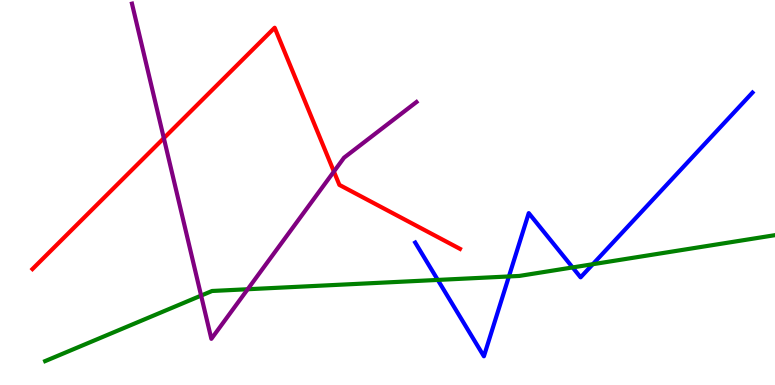[{'lines': ['blue', 'red'], 'intersections': []}, {'lines': ['green', 'red'], 'intersections': []}, {'lines': ['purple', 'red'], 'intersections': [{'x': 2.11, 'y': 6.41}, {'x': 4.31, 'y': 5.54}]}, {'lines': ['blue', 'green'], 'intersections': [{'x': 5.65, 'y': 2.73}, {'x': 6.57, 'y': 2.82}, {'x': 7.39, 'y': 3.05}, {'x': 7.65, 'y': 3.14}]}, {'lines': ['blue', 'purple'], 'intersections': []}, {'lines': ['green', 'purple'], 'intersections': [{'x': 2.59, 'y': 2.32}, {'x': 3.2, 'y': 2.49}]}]